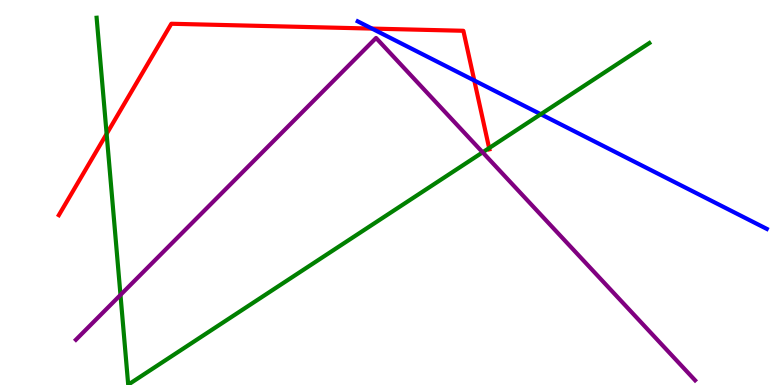[{'lines': ['blue', 'red'], 'intersections': [{'x': 4.8, 'y': 9.26}, {'x': 6.12, 'y': 7.91}]}, {'lines': ['green', 'red'], 'intersections': [{'x': 1.38, 'y': 6.52}, {'x': 6.31, 'y': 6.15}]}, {'lines': ['purple', 'red'], 'intersections': []}, {'lines': ['blue', 'green'], 'intersections': [{'x': 6.98, 'y': 7.03}]}, {'lines': ['blue', 'purple'], 'intersections': []}, {'lines': ['green', 'purple'], 'intersections': [{'x': 1.55, 'y': 2.34}, {'x': 6.23, 'y': 6.04}]}]